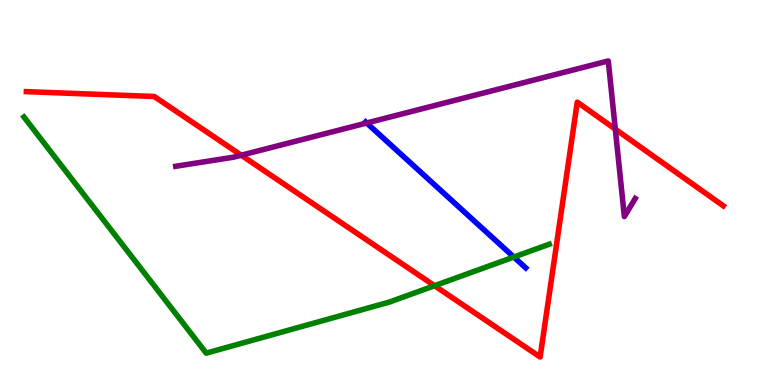[{'lines': ['blue', 'red'], 'intersections': []}, {'lines': ['green', 'red'], 'intersections': [{'x': 5.61, 'y': 2.58}]}, {'lines': ['purple', 'red'], 'intersections': [{'x': 3.11, 'y': 5.97}, {'x': 7.94, 'y': 6.65}]}, {'lines': ['blue', 'green'], 'intersections': [{'x': 6.63, 'y': 3.32}]}, {'lines': ['blue', 'purple'], 'intersections': [{'x': 4.73, 'y': 6.81}]}, {'lines': ['green', 'purple'], 'intersections': []}]